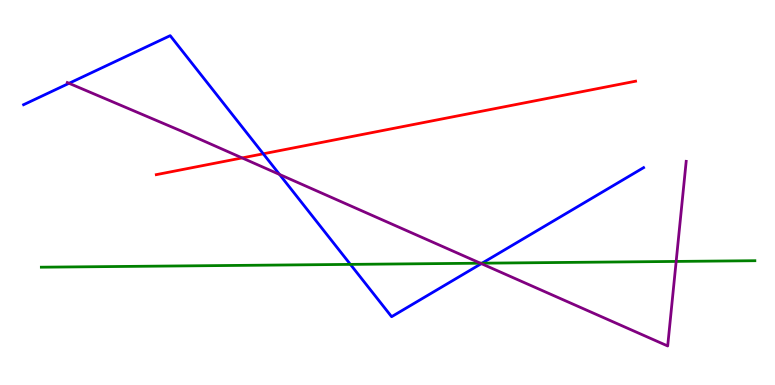[{'lines': ['blue', 'red'], 'intersections': [{'x': 3.4, 'y': 6.01}]}, {'lines': ['green', 'red'], 'intersections': []}, {'lines': ['purple', 'red'], 'intersections': [{'x': 3.12, 'y': 5.9}]}, {'lines': ['blue', 'green'], 'intersections': [{'x': 4.52, 'y': 3.13}, {'x': 6.22, 'y': 3.16}]}, {'lines': ['blue', 'purple'], 'intersections': [{'x': 0.891, 'y': 7.84}, {'x': 3.61, 'y': 5.47}, {'x': 6.21, 'y': 3.15}]}, {'lines': ['green', 'purple'], 'intersections': [{'x': 6.2, 'y': 3.16}, {'x': 8.72, 'y': 3.21}]}]